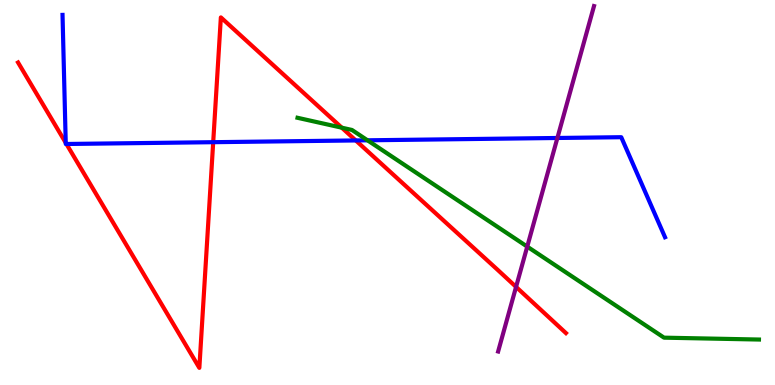[{'lines': ['blue', 'red'], 'intersections': [{'x': 0.848, 'y': 6.29}, {'x': 0.857, 'y': 6.26}, {'x': 2.75, 'y': 6.31}, {'x': 4.59, 'y': 6.35}]}, {'lines': ['green', 'red'], 'intersections': [{'x': 4.41, 'y': 6.68}]}, {'lines': ['purple', 'red'], 'intersections': [{'x': 6.66, 'y': 2.55}]}, {'lines': ['blue', 'green'], 'intersections': [{'x': 4.74, 'y': 6.36}]}, {'lines': ['blue', 'purple'], 'intersections': [{'x': 7.19, 'y': 6.42}]}, {'lines': ['green', 'purple'], 'intersections': [{'x': 6.8, 'y': 3.59}]}]